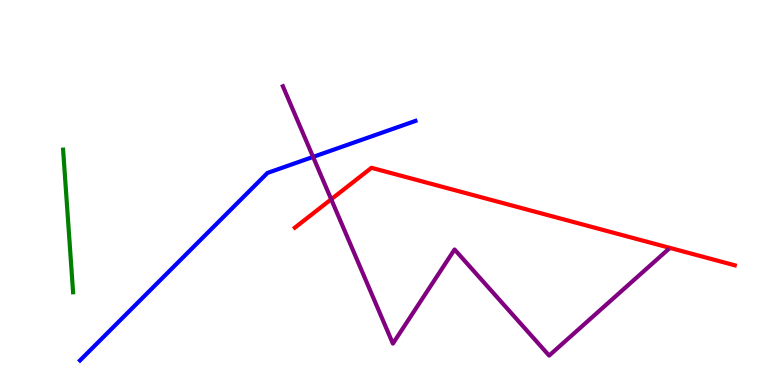[{'lines': ['blue', 'red'], 'intersections': []}, {'lines': ['green', 'red'], 'intersections': []}, {'lines': ['purple', 'red'], 'intersections': [{'x': 4.27, 'y': 4.82}]}, {'lines': ['blue', 'green'], 'intersections': []}, {'lines': ['blue', 'purple'], 'intersections': [{'x': 4.04, 'y': 5.92}]}, {'lines': ['green', 'purple'], 'intersections': []}]